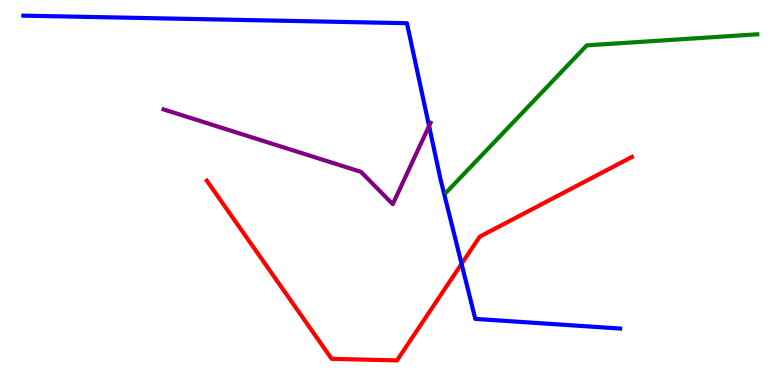[{'lines': ['blue', 'red'], 'intersections': [{'x': 5.96, 'y': 3.15}]}, {'lines': ['green', 'red'], 'intersections': []}, {'lines': ['purple', 'red'], 'intersections': []}, {'lines': ['blue', 'green'], 'intersections': []}, {'lines': ['blue', 'purple'], 'intersections': [{'x': 5.54, 'y': 6.73}]}, {'lines': ['green', 'purple'], 'intersections': []}]